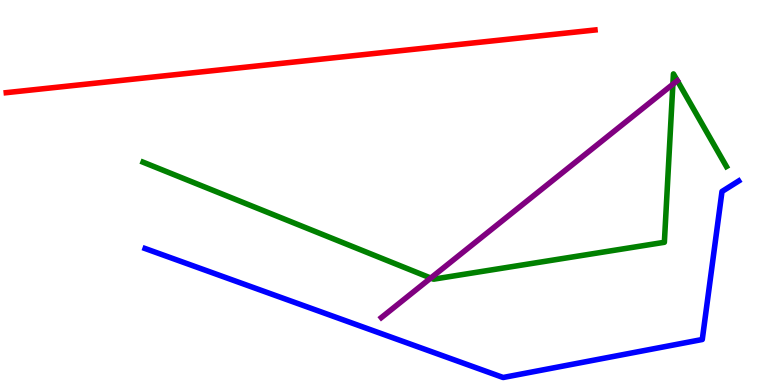[{'lines': ['blue', 'red'], 'intersections': []}, {'lines': ['green', 'red'], 'intersections': []}, {'lines': ['purple', 'red'], 'intersections': []}, {'lines': ['blue', 'green'], 'intersections': []}, {'lines': ['blue', 'purple'], 'intersections': []}, {'lines': ['green', 'purple'], 'intersections': [{'x': 5.56, 'y': 2.78}, {'x': 8.68, 'y': 7.81}]}]